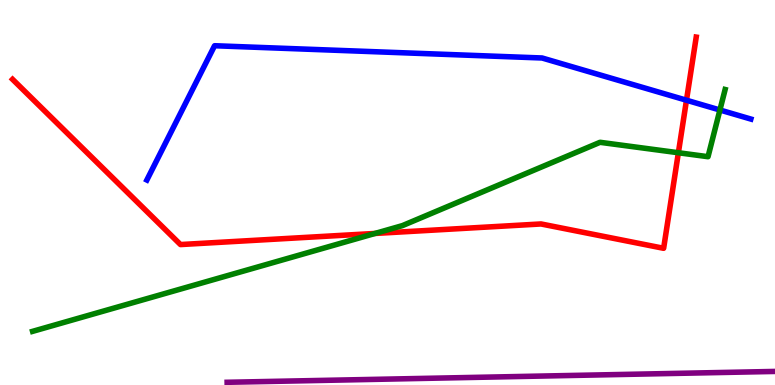[{'lines': ['blue', 'red'], 'intersections': [{'x': 8.86, 'y': 7.4}]}, {'lines': ['green', 'red'], 'intersections': [{'x': 4.84, 'y': 3.94}, {'x': 8.75, 'y': 6.03}]}, {'lines': ['purple', 'red'], 'intersections': []}, {'lines': ['blue', 'green'], 'intersections': [{'x': 9.29, 'y': 7.14}]}, {'lines': ['blue', 'purple'], 'intersections': []}, {'lines': ['green', 'purple'], 'intersections': []}]